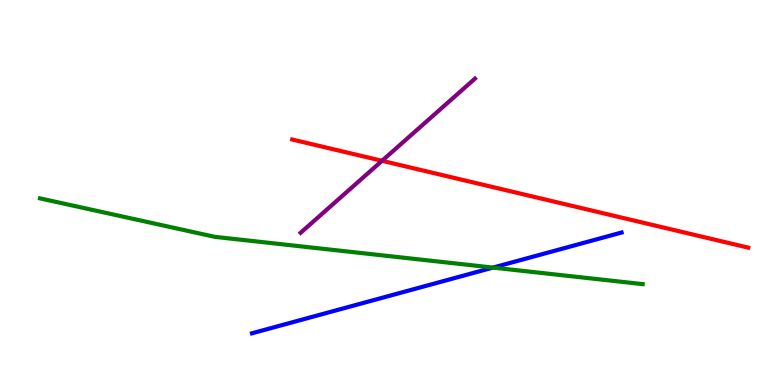[{'lines': ['blue', 'red'], 'intersections': []}, {'lines': ['green', 'red'], 'intersections': []}, {'lines': ['purple', 'red'], 'intersections': [{'x': 4.93, 'y': 5.82}]}, {'lines': ['blue', 'green'], 'intersections': [{'x': 6.36, 'y': 3.05}]}, {'lines': ['blue', 'purple'], 'intersections': []}, {'lines': ['green', 'purple'], 'intersections': []}]